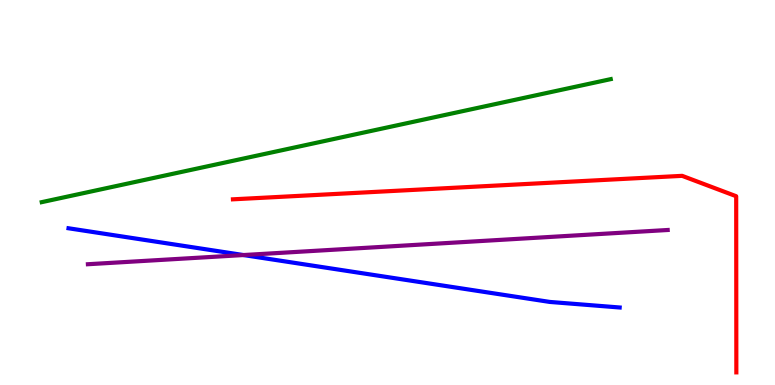[{'lines': ['blue', 'red'], 'intersections': []}, {'lines': ['green', 'red'], 'intersections': []}, {'lines': ['purple', 'red'], 'intersections': []}, {'lines': ['blue', 'green'], 'intersections': []}, {'lines': ['blue', 'purple'], 'intersections': [{'x': 3.14, 'y': 3.38}]}, {'lines': ['green', 'purple'], 'intersections': []}]